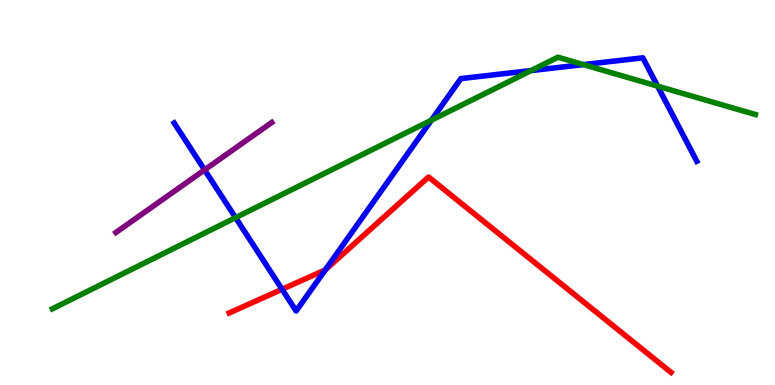[{'lines': ['blue', 'red'], 'intersections': [{'x': 3.64, 'y': 2.49}, {'x': 4.2, 'y': 2.99}]}, {'lines': ['green', 'red'], 'intersections': []}, {'lines': ['purple', 'red'], 'intersections': []}, {'lines': ['blue', 'green'], 'intersections': [{'x': 3.04, 'y': 4.35}, {'x': 5.57, 'y': 6.88}, {'x': 6.85, 'y': 8.17}, {'x': 7.53, 'y': 8.32}, {'x': 8.49, 'y': 7.76}]}, {'lines': ['blue', 'purple'], 'intersections': [{'x': 2.64, 'y': 5.59}]}, {'lines': ['green', 'purple'], 'intersections': []}]